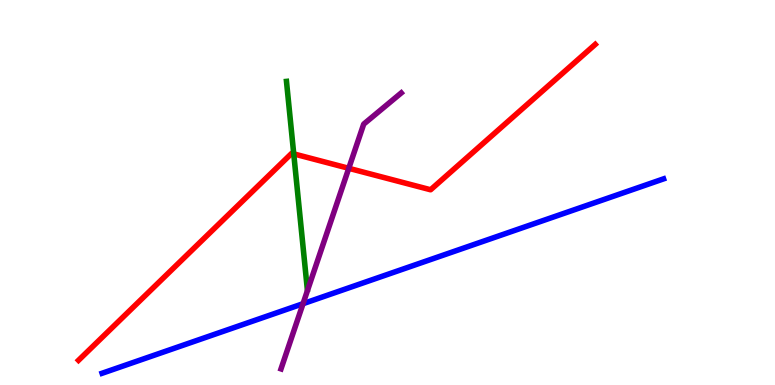[{'lines': ['blue', 'red'], 'intersections': []}, {'lines': ['green', 'red'], 'intersections': [{'x': 3.79, 'y': 6.0}]}, {'lines': ['purple', 'red'], 'intersections': [{'x': 4.5, 'y': 5.63}]}, {'lines': ['blue', 'green'], 'intersections': []}, {'lines': ['blue', 'purple'], 'intersections': [{'x': 3.91, 'y': 2.11}]}, {'lines': ['green', 'purple'], 'intersections': []}]